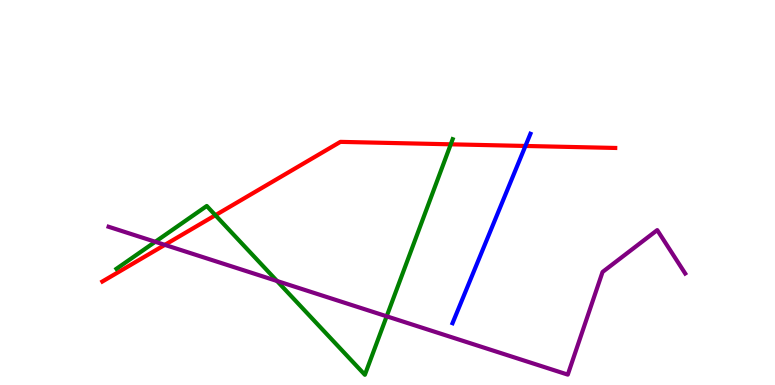[{'lines': ['blue', 'red'], 'intersections': [{'x': 6.78, 'y': 6.21}]}, {'lines': ['green', 'red'], 'intersections': [{'x': 2.78, 'y': 4.41}, {'x': 5.82, 'y': 6.25}]}, {'lines': ['purple', 'red'], 'intersections': [{'x': 2.13, 'y': 3.64}]}, {'lines': ['blue', 'green'], 'intersections': []}, {'lines': ['blue', 'purple'], 'intersections': []}, {'lines': ['green', 'purple'], 'intersections': [{'x': 2.0, 'y': 3.72}, {'x': 3.57, 'y': 2.7}, {'x': 4.99, 'y': 1.78}]}]